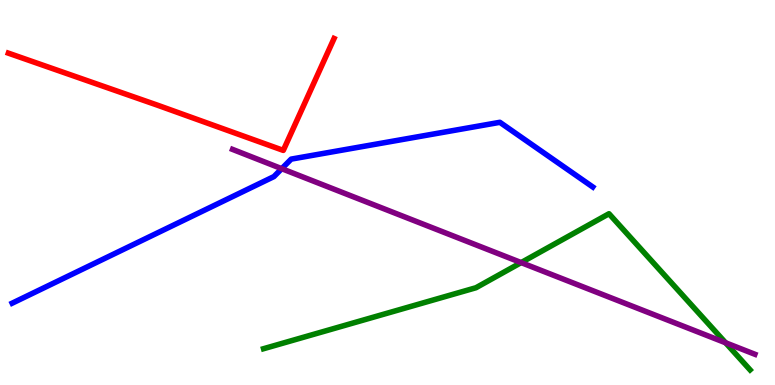[{'lines': ['blue', 'red'], 'intersections': []}, {'lines': ['green', 'red'], 'intersections': []}, {'lines': ['purple', 'red'], 'intersections': []}, {'lines': ['blue', 'green'], 'intersections': []}, {'lines': ['blue', 'purple'], 'intersections': [{'x': 3.64, 'y': 5.62}]}, {'lines': ['green', 'purple'], 'intersections': [{'x': 6.72, 'y': 3.18}, {'x': 9.36, 'y': 1.1}]}]